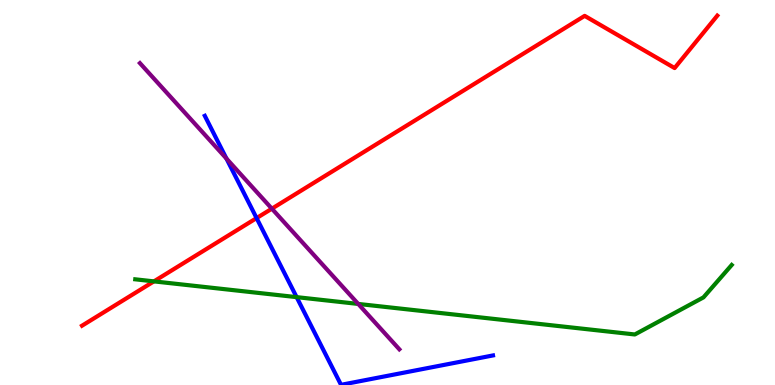[{'lines': ['blue', 'red'], 'intersections': [{'x': 3.31, 'y': 4.34}]}, {'lines': ['green', 'red'], 'intersections': [{'x': 1.99, 'y': 2.69}]}, {'lines': ['purple', 'red'], 'intersections': [{'x': 3.51, 'y': 4.58}]}, {'lines': ['blue', 'green'], 'intersections': [{'x': 3.83, 'y': 2.28}]}, {'lines': ['blue', 'purple'], 'intersections': [{'x': 2.92, 'y': 5.88}]}, {'lines': ['green', 'purple'], 'intersections': [{'x': 4.62, 'y': 2.11}]}]